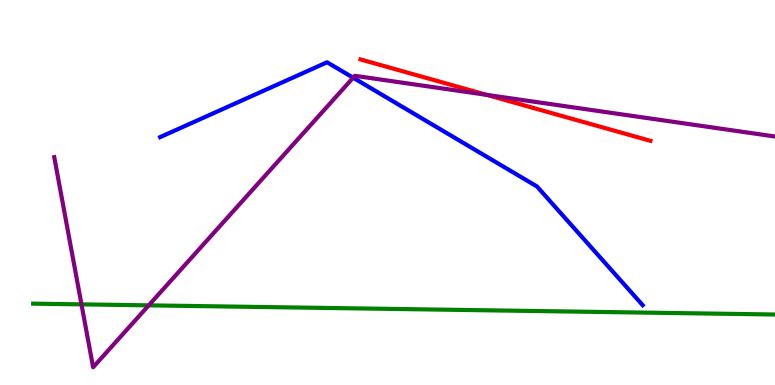[{'lines': ['blue', 'red'], 'intersections': []}, {'lines': ['green', 'red'], 'intersections': []}, {'lines': ['purple', 'red'], 'intersections': [{'x': 6.28, 'y': 7.54}]}, {'lines': ['blue', 'green'], 'intersections': []}, {'lines': ['blue', 'purple'], 'intersections': [{'x': 4.56, 'y': 7.98}]}, {'lines': ['green', 'purple'], 'intersections': [{'x': 1.05, 'y': 2.09}, {'x': 1.92, 'y': 2.07}]}]